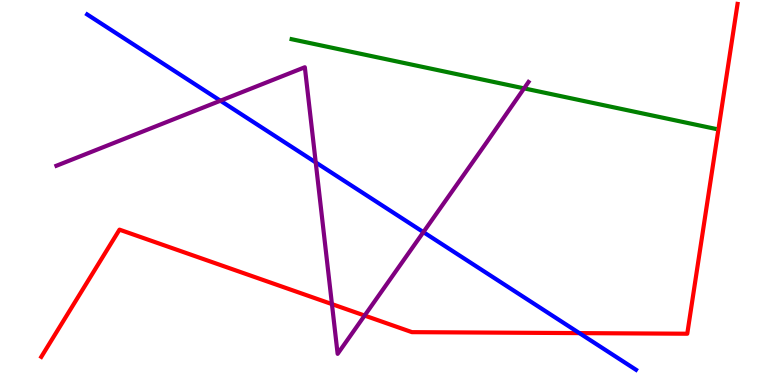[{'lines': ['blue', 'red'], 'intersections': [{'x': 7.48, 'y': 1.35}]}, {'lines': ['green', 'red'], 'intersections': []}, {'lines': ['purple', 'red'], 'intersections': [{'x': 4.28, 'y': 2.1}, {'x': 4.7, 'y': 1.8}]}, {'lines': ['blue', 'green'], 'intersections': []}, {'lines': ['blue', 'purple'], 'intersections': [{'x': 2.84, 'y': 7.38}, {'x': 4.07, 'y': 5.78}, {'x': 5.46, 'y': 3.97}]}, {'lines': ['green', 'purple'], 'intersections': [{'x': 6.76, 'y': 7.7}]}]